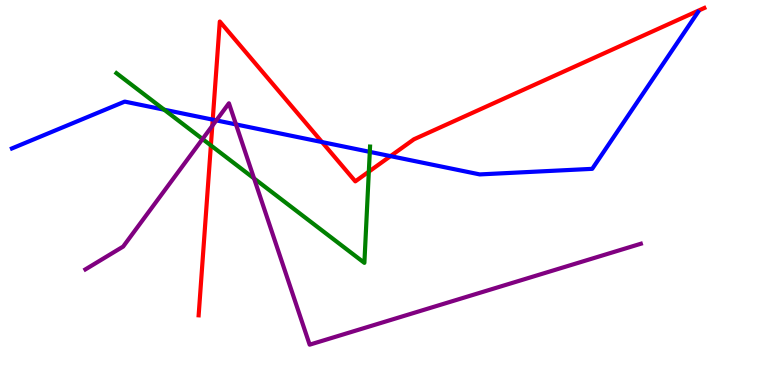[{'lines': ['blue', 'red'], 'intersections': [{'x': 2.74, 'y': 6.89}, {'x': 4.16, 'y': 6.31}, {'x': 5.04, 'y': 5.95}]}, {'lines': ['green', 'red'], 'intersections': [{'x': 2.72, 'y': 6.22}, {'x': 4.76, 'y': 5.54}]}, {'lines': ['purple', 'red'], 'intersections': [{'x': 2.74, 'y': 6.73}]}, {'lines': ['blue', 'green'], 'intersections': [{'x': 2.12, 'y': 7.15}, {'x': 4.77, 'y': 6.06}]}, {'lines': ['blue', 'purple'], 'intersections': [{'x': 2.79, 'y': 6.87}, {'x': 3.05, 'y': 6.77}]}, {'lines': ['green', 'purple'], 'intersections': [{'x': 2.61, 'y': 6.39}, {'x': 3.28, 'y': 5.36}]}]